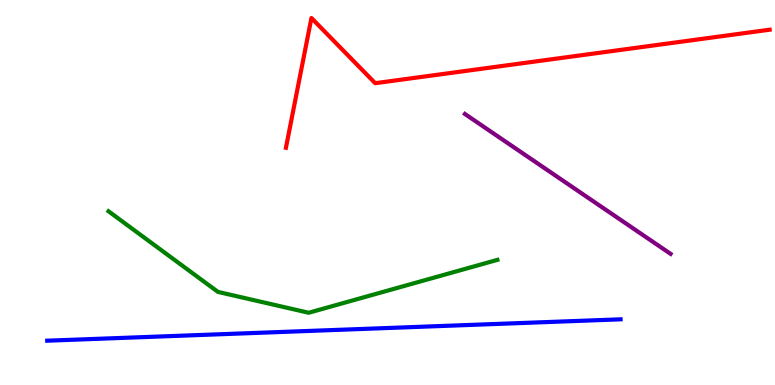[{'lines': ['blue', 'red'], 'intersections': []}, {'lines': ['green', 'red'], 'intersections': []}, {'lines': ['purple', 'red'], 'intersections': []}, {'lines': ['blue', 'green'], 'intersections': []}, {'lines': ['blue', 'purple'], 'intersections': []}, {'lines': ['green', 'purple'], 'intersections': []}]